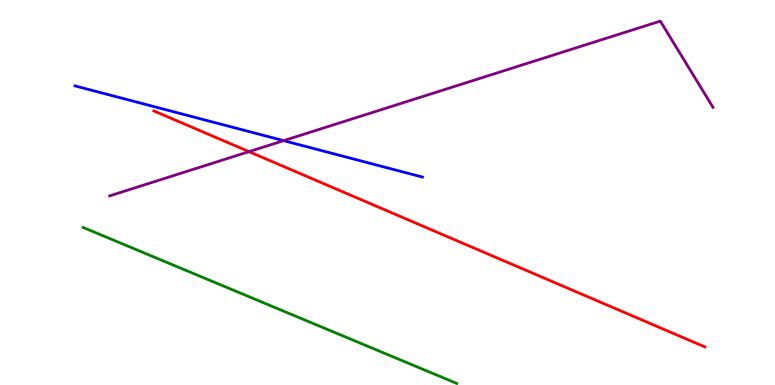[{'lines': ['blue', 'red'], 'intersections': []}, {'lines': ['green', 'red'], 'intersections': []}, {'lines': ['purple', 'red'], 'intersections': [{'x': 3.21, 'y': 6.06}]}, {'lines': ['blue', 'green'], 'intersections': []}, {'lines': ['blue', 'purple'], 'intersections': [{'x': 3.66, 'y': 6.35}]}, {'lines': ['green', 'purple'], 'intersections': []}]